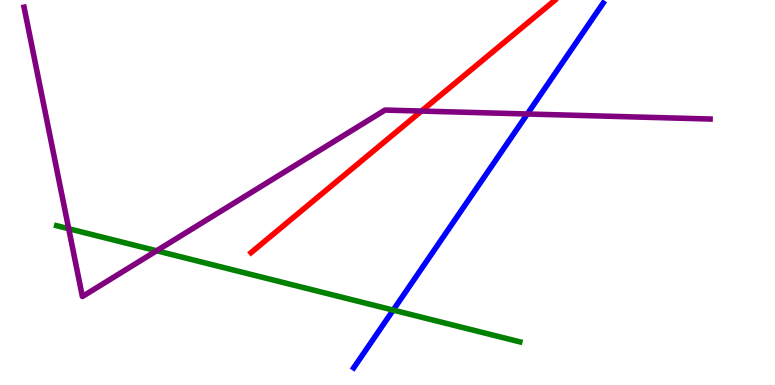[{'lines': ['blue', 'red'], 'intersections': []}, {'lines': ['green', 'red'], 'intersections': []}, {'lines': ['purple', 'red'], 'intersections': [{'x': 5.44, 'y': 7.12}]}, {'lines': ['blue', 'green'], 'intersections': [{'x': 5.07, 'y': 1.95}]}, {'lines': ['blue', 'purple'], 'intersections': [{'x': 6.8, 'y': 7.04}]}, {'lines': ['green', 'purple'], 'intersections': [{'x': 0.887, 'y': 4.06}, {'x': 2.02, 'y': 3.49}]}]